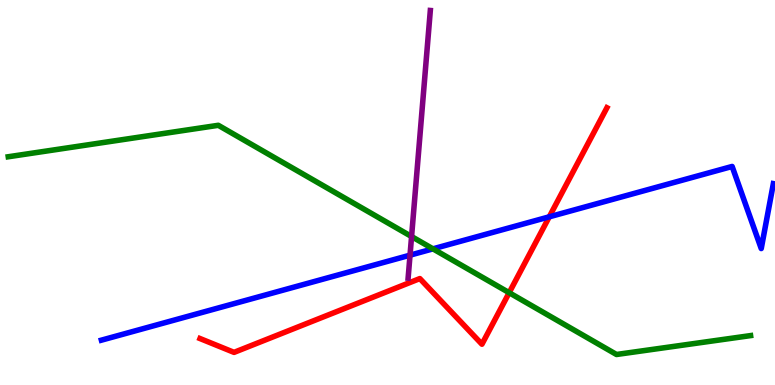[{'lines': ['blue', 'red'], 'intersections': [{'x': 7.09, 'y': 4.37}]}, {'lines': ['green', 'red'], 'intersections': [{'x': 6.57, 'y': 2.4}]}, {'lines': ['purple', 'red'], 'intersections': []}, {'lines': ['blue', 'green'], 'intersections': [{'x': 5.59, 'y': 3.54}]}, {'lines': ['blue', 'purple'], 'intersections': [{'x': 5.29, 'y': 3.37}]}, {'lines': ['green', 'purple'], 'intersections': [{'x': 5.31, 'y': 3.86}]}]